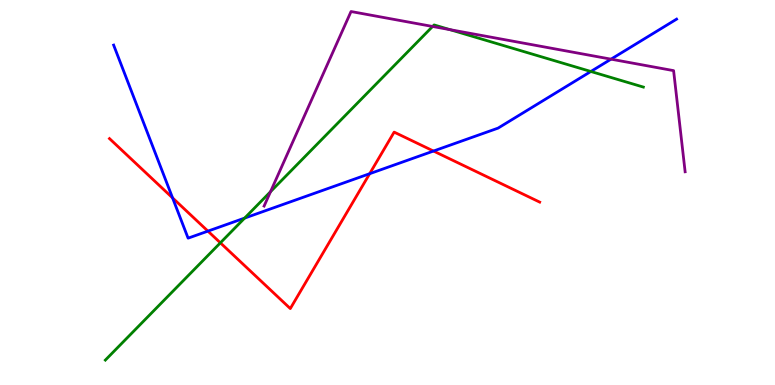[{'lines': ['blue', 'red'], 'intersections': [{'x': 2.23, 'y': 4.86}, {'x': 2.68, 'y': 4.0}, {'x': 4.77, 'y': 5.49}, {'x': 5.59, 'y': 6.08}]}, {'lines': ['green', 'red'], 'intersections': [{'x': 2.84, 'y': 3.69}]}, {'lines': ['purple', 'red'], 'intersections': []}, {'lines': ['blue', 'green'], 'intersections': [{'x': 3.16, 'y': 4.34}, {'x': 7.62, 'y': 8.14}]}, {'lines': ['blue', 'purple'], 'intersections': [{'x': 7.88, 'y': 8.46}]}, {'lines': ['green', 'purple'], 'intersections': [{'x': 3.49, 'y': 5.02}, {'x': 5.58, 'y': 9.31}, {'x': 5.81, 'y': 9.23}]}]